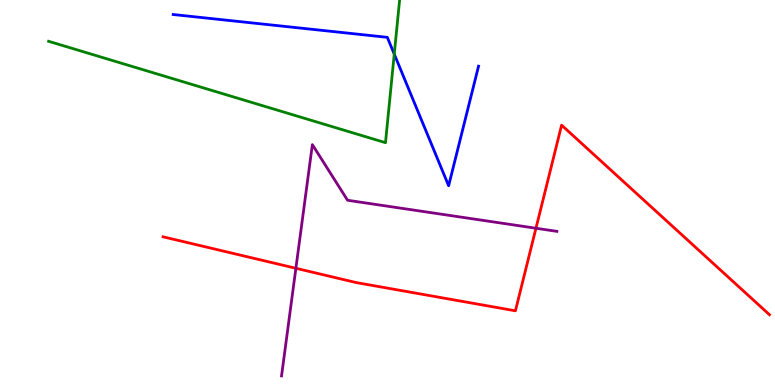[{'lines': ['blue', 'red'], 'intersections': []}, {'lines': ['green', 'red'], 'intersections': []}, {'lines': ['purple', 'red'], 'intersections': [{'x': 3.82, 'y': 3.03}, {'x': 6.92, 'y': 4.07}]}, {'lines': ['blue', 'green'], 'intersections': [{'x': 5.09, 'y': 8.59}]}, {'lines': ['blue', 'purple'], 'intersections': []}, {'lines': ['green', 'purple'], 'intersections': []}]